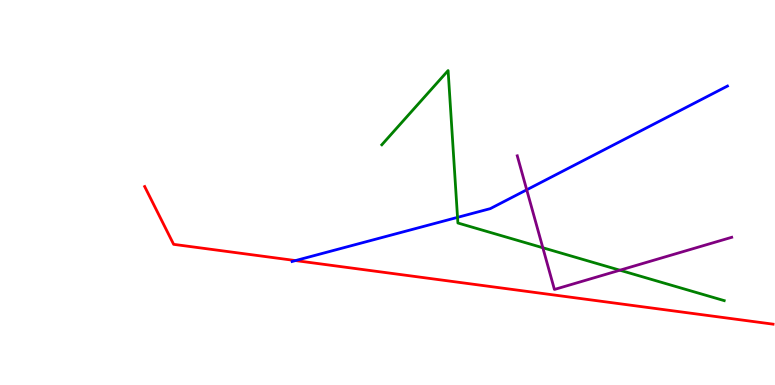[{'lines': ['blue', 'red'], 'intersections': [{'x': 3.81, 'y': 3.23}]}, {'lines': ['green', 'red'], 'intersections': []}, {'lines': ['purple', 'red'], 'intersections': []}, {'lines': ['blue', 'green'], 'intersections': [{'x': 5.9, 'y': 4.35}]}, {'lines': ['blue', 'purple'], 'intersections': [{'x': 6.8, 'y': 5.07}]}, {'lines': ['green', 'purple'], 'intersections': [{'x': 7.0, 'y': 3.56}, {'x': 8.0, 'y': 2.98}]}]